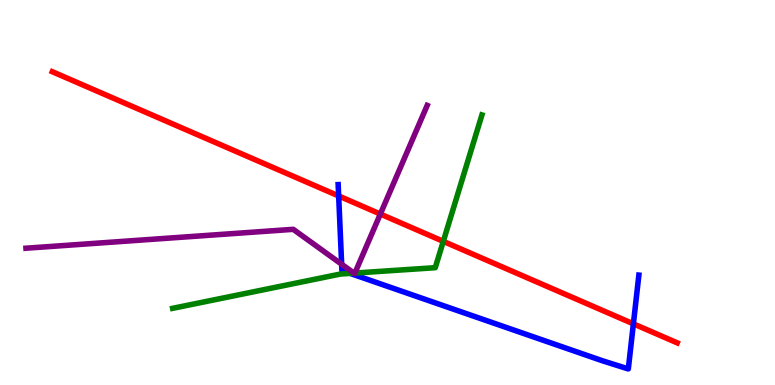[{'lines': ['blue', 'red'], 'intersections': [{'x': 4.37, 'y': 4.91}, {'x': 8.17, 'y': 1.59}]}, {'lines': ['green', 'red'], 'intersections': [{'x': 5.72, 'y': 3.73}]}, {'lines': ['purple', 'red'], 'intersections': [{'x': 4.91, 'y': 4.44}]}, {'lines': ['blue', 'green'], 'intersections': [{'x': 4.52, 'y': 2.9}]}, {'lines': ['blue', 'purple'], 'intersections': [{'x': 4.41, 'y': 3.14}]}, {'lines': ['green', 'purple'], 'intersections': [{'x': 4.57, 'y': 2.91}, {'x': 4.58, 'y': 2.91}]}]